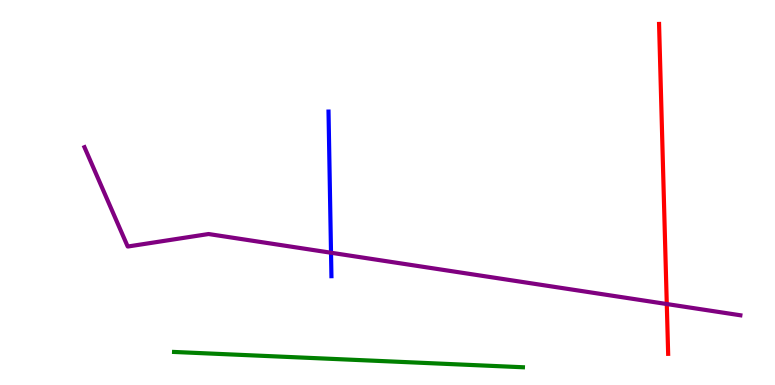[{'lines': ['blue', 'red'], 'intersections': []}, {'lines': ['green', 'red'], 'intersections': []}, {'lines': ['purple', 'red'], 'intersections': [{'x': 8.6, 'y': 2.1}]}, {'lines': ['blue', 'green'], 'intersections': []}, {'lines': ['blue', 'purple'], 'intersections': [{'x': 4.27, 'y': 3.44}]}, {'lines': ['green', 'purple'], 'intersections': []}]